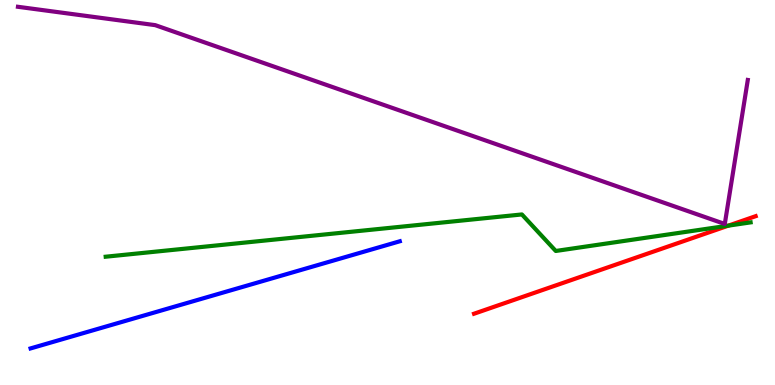[{'lines': ['blue', 'red'], 'intersections': []}, {'lines': ['green', 'red'], 'intersections': [{'x': 9.4, 'y': 4.14}]}, {'lines': ['purple', 'red'], 'intersections': []}, {'lines': ['blue', 'green'], 'intersections': []}, {'lines': ['blue', 'purple'], 'intersections': []}, {'lines': ['green', 'purple'], 'intersections': []}]